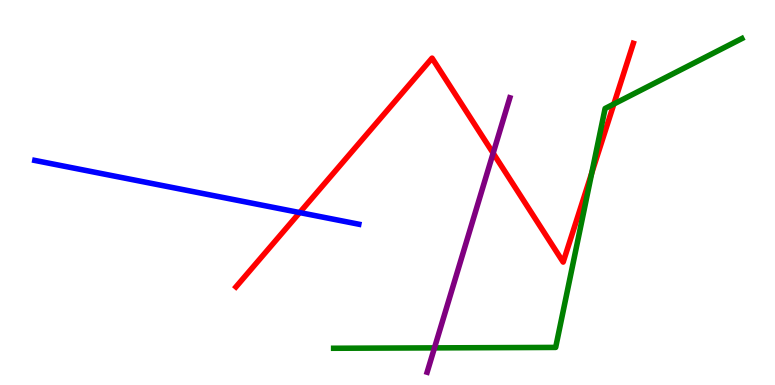[{'lines': ['blue', 'red'], 'intersections': [{'x': 3.87, 'y': 4.48}]}, {'lines': ['green', 'red'], 'intersections': [{'x': 7.64, 'y': 5.51}, {'x': 7.92, 'y': 7.3}]}, {'lines': ['purple', 'red'], 'intersections': [{'x': 6.36, 'y': 6.02}]}, {'lines': ['blue', 'green'], 'intersections': []}, {'lines': ['blue', 'purple'], 'intersections': []}, {'lines': ['green', 'purple'], 'intersections': [{'x': 5.61, 'y': 0.964}]}]